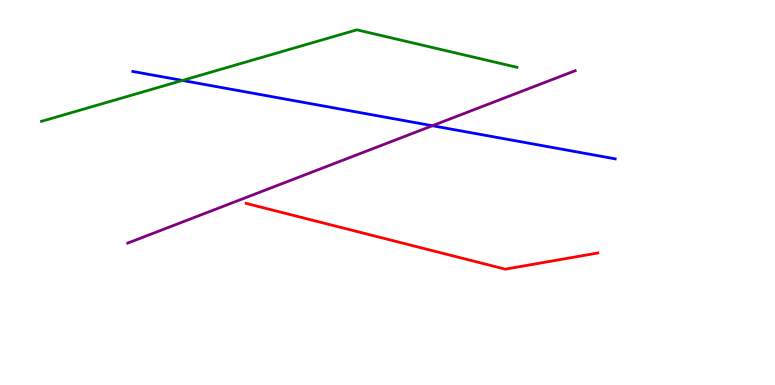[{'lines': ['blue', 'red'], 'intersections': []}, {'lines': ['green', 'red'], 'intersections': []}, {'lines': ['purple', 'red'], 'intersections': []}, {'lines': ['blue', 'green'], 'intersections': [{'x': 2.35, 'y': 7.91}]}, {'lines': ['blue', 'purple'], 'intersections': [{'x': 5.58, 'y': 6.73}]}, {'lines': ['green', 'purple'], 'intersections': []}]